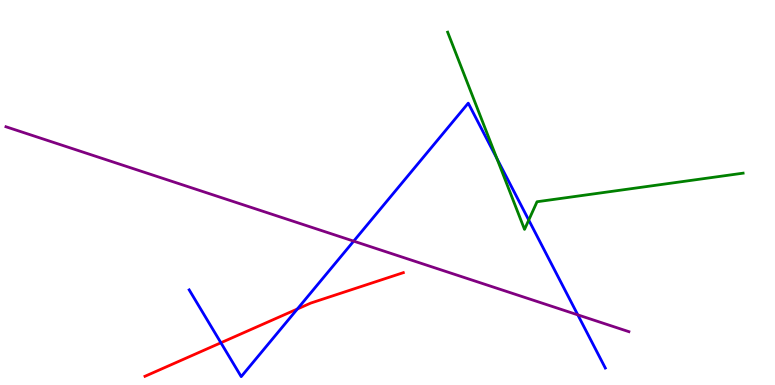[{'lines': ['blue', 'red'], 'intersections': [{'x': 2.85, 'y': 1.1}, {'x': 3.84, 'y': 1.97}]}, {'lines': ['green', 'red'], 'intersections': []}, {'lines': ['purple', 'red'], 'intersections': []}, {'lines': ['blue', 'green'], 'intersections': [{'x': 6.41, 'y': 5.88}, {'x': 6.82, 'y': 4.28}]}, {'lines': ['blue', 'purple'], 'intersections': [{'x': 4.56, 'y': 3.74}, {'x': 7.46, 'y': 1.82}]}, {'lines': ['green', 'purple'], 'intersections': []}]